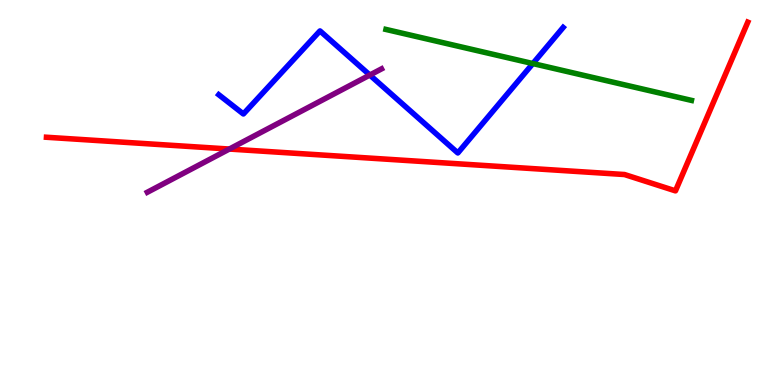[{'lines': ['blue', 'red'], 'intersections': []}, {'lines': ['green', 'red'], 'intersections': []}, {'lines': ['purple', 'red'], 'intersections': [{'x': 2.96, 'y': 6.13}]}, {'lines': ['blue', 'green'], 'intersections': [{'x': 6.88, 'y': 8.35}]}, {'lines': ['blue', 'purple'], 'intersections': [{'x': 4.77, 'y': 8.05}]}, {'lines': ['green', 'purple'], 'intersections': []}]